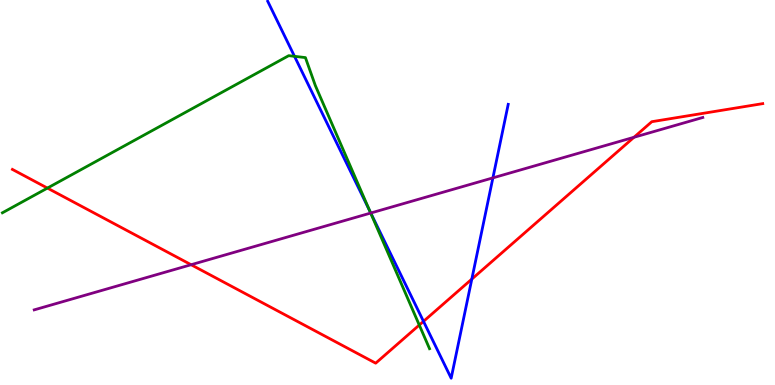[{'lines': ['blue', 'red'], 'intersections': [{'x': 5.46, 'y': 1.65}, {'x': 6.09, 'y': 2.75}]}, {'lines': ['green', 'red'], 'intersections': [{'x': 0.612, 'y': 5.11}, {'x': 5.41, 'y': 1.56}]}, {'lines': ['purple', 'red'], 'intersections': [{'x': 2.47, 'y': 3.12}, {'x': 8.18, 'y': 6.43}]}, {'lines': ['blue', 'green'], 'intersections': [{'x': 3.8, 'y': 8.54}, {'x': 4.77, 'y': 4.52}]}, {'lines': ['blue', 'purple'], 'intersections': [{'x': 4.78, 'y': 4.47}, {'x': 6.36, 'y': 5.38}]}, {'lines': ['green', 'purple'], 'intersections': [{'x': 4.78, 'y': 4.47}]}]